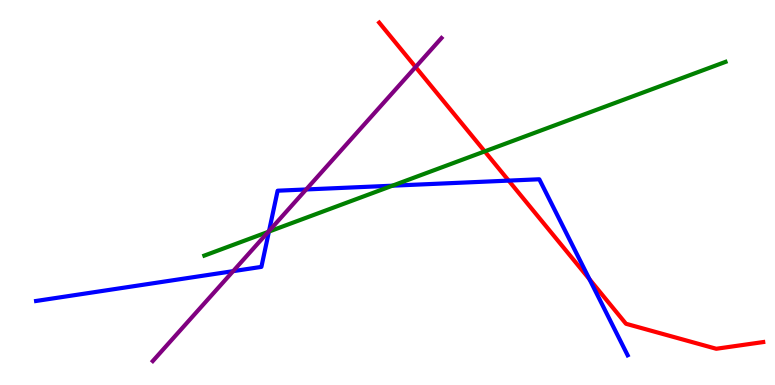[{'lines': ['blue', 'red'], 'intersections': [{'x': 6.56, 'y': 5.31}, {'x': 7.61, 'y': 2.75}]}, {'lines': ['green', 'red'], 'intersections': [{'x': 6.25, 'y': 6.07}]}, {'lines': ['purple', 'red'], 'intersections': [{'x': 5.36, 'y': 8.26}]}, {'lines': ['blue', 'green'], 'intersections': [{'x': 3.47, 'y': 3.98}, {'x': 5.06, 'y': 5.18}]}, {'lines': ['blue', 'purple'], 'intersections': [{'x': 3.01, 'y': 2.96}, {'x': 3.47, 'y': 4.0}, {'x': 3.95, 'y': 5.08}]}, {'lines': ['green', 'purple'], 'intersections': [{'x': 3.46, 'y': 3.98}]}]